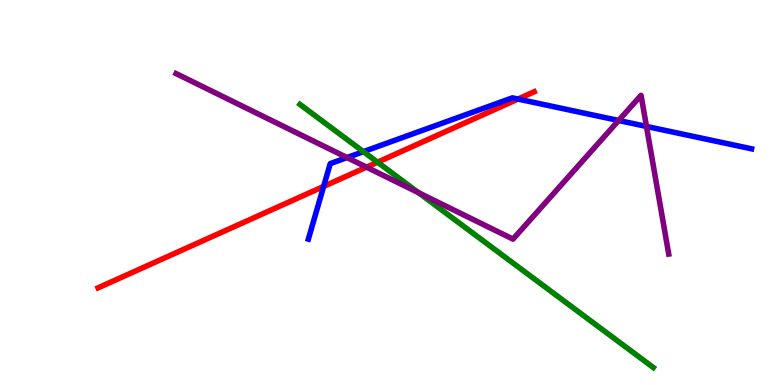[{'lines': ['blue', 'red'], 'intersections': [{'x': 4.18, 'y': 5.16}, {'x': 6.68, 'y': 7.43}]}, {'lines': ['green', 'red'], 'intersections': [{'x': 4.87, 'y': 5.79}]}, {'lines': ['purple', 'red'], 'intersections': [{'x': 4.73, 'y': 5.66}]}, {'lines': ['blue', 'green'], 'intersections': [{'x': 4.69, 'y': 6.06}]}, {'lines': ['blue', 'purple'], 'intersections': [{'x': 4.48, 'y': 5.91}, {'x': 7.98, 'y': 6.87}, {'x': 8.34, 'y': 6.72}]}, {'lines': ['green', 'purple'], 'intersections': [{'x': 5.4, 'y': 4.99}]}]